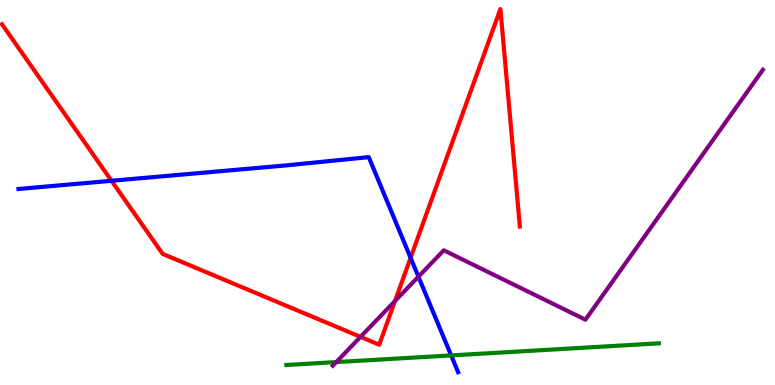[{'lines': ['blue', 'red'], 'intersections': [{'x': 1.44, 'y': 5.3}, {'x': 5.3, 'y': 3.3}]}, {'lines': ['green', 'red'], 'intersections': []}, {'lines': ['purple', 'red'], 'intersections': [{'x': 4.65, 'y': 1.25}, {'x': 5.1, 'y': 2.18}]}, {'lines': ['blue', 'green'], 'intersections': [{'x': 5.82, 'y': 0.768}]}, {'lines': ['blue', 'purple'], 'intersections': [{'x': 5.4, 'y': 2.81}]}, {'lines': ['green', 'purple'], 'intersections': [{'x': 4.34, 'y': 0.595}]}]